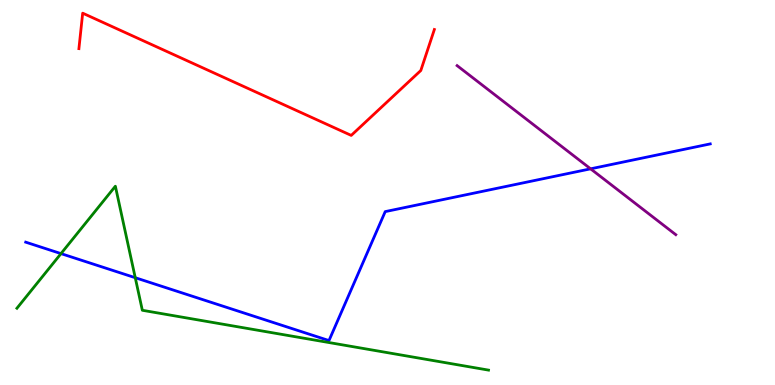[{'lines': ['blue', 'red'], 'intersections': []}, {'lines': ['green', 'red'], 'intersections': []}, {'lines': ['purple', 'red'], 'intersections': []}, {'lines': ['blue', 'green'], 'intersections': [{'x': 0.787, 'y': 3.41}, {'x': 1.75, 'y': 2.79}]}, {'lines': ['blue', 'purple'], 'intersections': [{'x': 7.62, 'y': 5.61}]}, {'lines': ['green', 'purple'], 'intersections': []}]